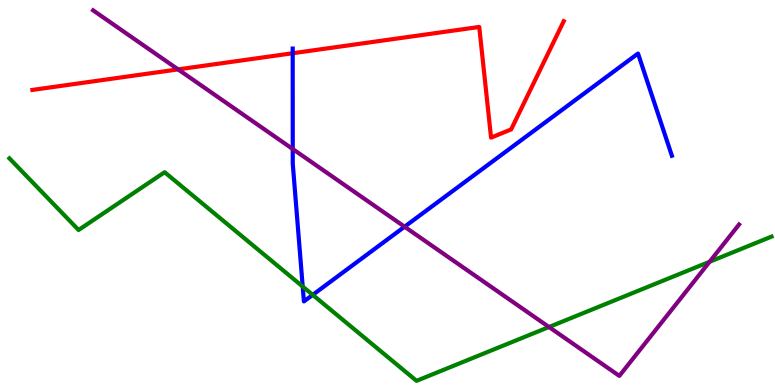[{'lines': ['blue', 'red'], 'intersections': [{'x': 3.78, 'y': 8.62}]}, {'lines': ['green', 'red'], 'intersections': []}, {'lines': ['purple', 'red'], 'intersections': [{'x': 2.3, 'y': 8.2}]}, {'lines': ['blue', 'green'], 'intersections': [{'x': 3.91, 'y': 2.56}, {'x': 4.04, 'y': 2.34}]}, {'lines': ['blue', 'purple'], 'intersections': [{'x': 3.78, 'y': 6.13}, {'x': 5.22, 'y': 4.11}]}, {'lines': ['green', 'purple'], 'intersections': [{'x': 7.08, 'y': 1.51}, {'x': 9.16, 'y': 3.2}]}]